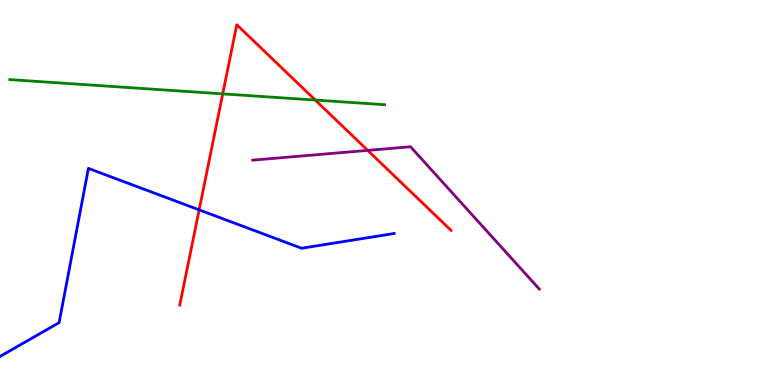[{'lines': ['blue', 'red'], 'intersections': [{'x': 2.57, 'y': 4.55}]}, {'lines': ['green', 'red'], 'intersections': [{'x': 2.87, 'y': 7.56}, {'x': 4.07, 'y': 7.4}]}, {'lines': ['purple', 'red'], 'intersections': [{'x': 4.74, 'y': 6.09}]}, {'lines': ['blue', 'green'], 'intersections': []}, {'lines': ['blue', 'purple'], 'intersections': []}, {'lines': ['green', 'purple'], 'intersections': []}]